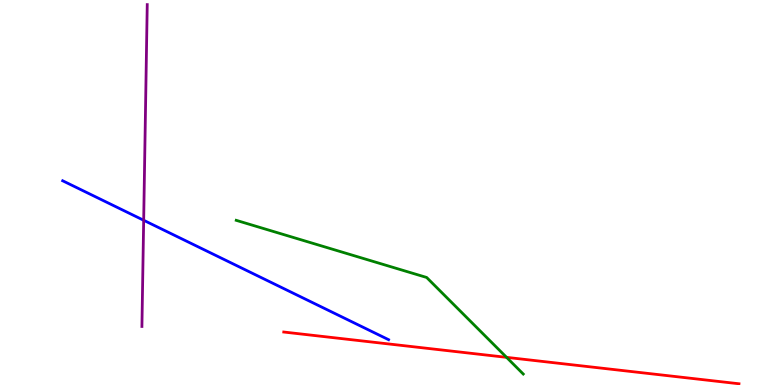[{'lines': ['blue', 'red'], 'intersections': []}, {'lines': ['green', 'red'], 'intersections': [{'x': 6.54, 'y': 0.718}]}, {'lines': ['purple', 'red'], 'intersections': []}, {'lines': ['blue', 'green'], 'intersections': []}, {'lines': ['blue', 'purple'], 'intersections': [{'x': 1.85, 'y': 4.28}]}, {'lines': ['green', 'purple'], 'intersections': []}]